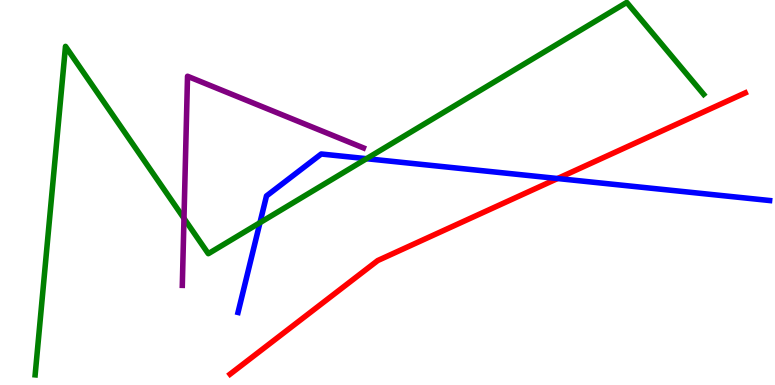[{'lines': ['blue', 'red'], 'intersections': [{'x': 7.19, 'y': 5.36}]}, {'lines': ['green', 'red'], 'intersections': []}, {'lines': ['purple', 'red'], 'intersections': []}, {'lines': ['blue', 'green'], 'intersections': [{'x': 3.35, 'y': 4.22}, {'x': 4.73, 'y': 5.88}]}, {'lines': ['blue', 'purple'], 'intersections': []}, {'lines': ['green', 'purple'], 'intersections': [{'x': 2.37, 'y': 4.33}]}]